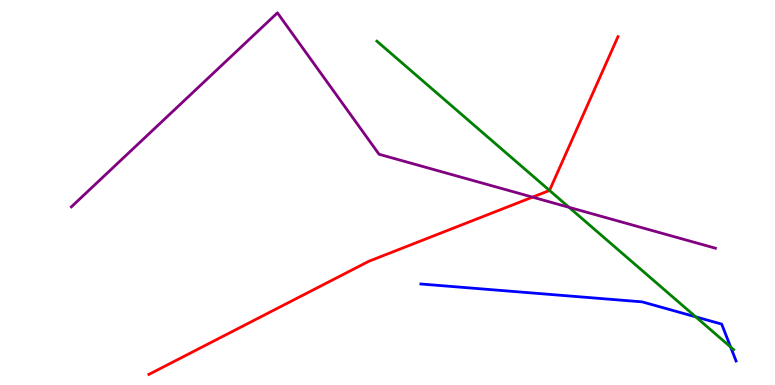[{'lines': ['blue', 'red'], 'intersections': []}, {'lines': ['green', 'red'], 'intersections': [{'x': 7.09, 'y': 5.05}]}, {'lines': ['purple', 'red'], 'intersections': [{'x': 6.87, 'y': 4.88}]}, {'lines': ['blue', 'green'], 'intersections': [{'x': 8.98, 'y': 1.77}, {'x': 9.43, 'y': 0.987}]}, {'lines': ['blue', 'purple'], 'intersections': []}, {'lines': ['green', 'purple'], 'intersections': [{'x': 7.34, 'y': 4.61}]}]